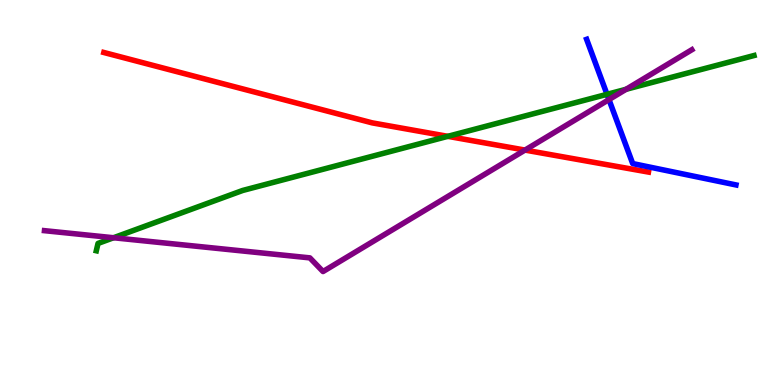[{'lines': ['blue', 'red'], 'intersections': []}, {'lines': ['green', 'red'], 'intersections': [{'x': 5.78, 'y': 6.46}]}, {'lines': ['purple', 'red'], 'intersections': [{'x': 6.77, 'y': 6.1}]}, {'lines': ['blue', 'green'], 'intersections': [{'x': 7.83, 'y': 7.55}]}, {'lines': ['blue', 'purple'], 'intersections': [{'x': 7.86, 'y': 7.41}]}, {'lines': ['green', 'purple'], 'intersections': [{'x': 1.46, 'y': 3.82}, {'x': 8.08, 'y': 7.68}]}]